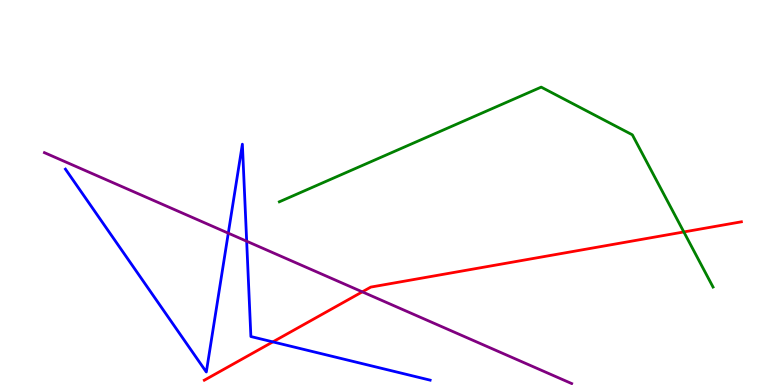[{'lines': ['blue', 'red'], 'intersections': [{'x': 3.52, 'y': 1.12}]}, {'lines': ['green', 'red'], 'intersections': [{'x': 8.82, 'y': 3.98}]}, {'lines': ['purple', 'red'], 'intersections': [{'x': 4.67, 'y': 2.42}]}, {'lines': ['blue', 'green'], 'intersections': []}, {'lines': ['blue', 'purple'], 'intersections': [{'x': 2.95, 'y': 3.94}, {'x': 3.18, 'y': 3.73}]}, {'lines': ['green', 'purple'], 'intersections': []}]